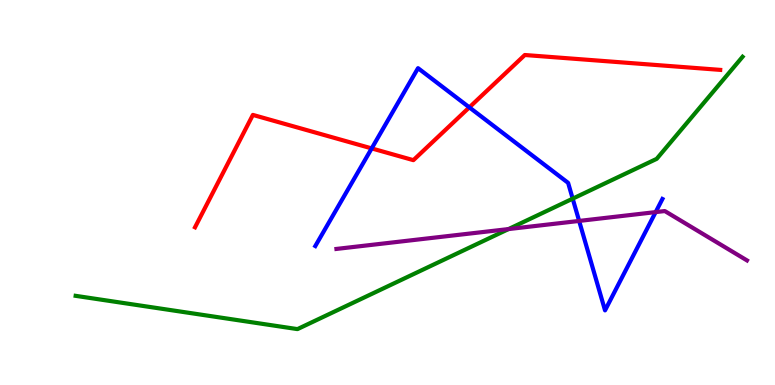[{'lines': ['blue', 'red'], 'intersections': [{'x': 4.8, 'y': 6.15}, {'x': 6.06, 'y': 7.21}]}, {'lines': ['green', 'red'], 'intersections': []}, {'lines': ['purple', 'red'], 'intersections': []}, {'lines': ['blue', 'green'], 'intersections': [{'x': 7.39, 'y': 4.84}]}, {'lines': ['blue', 'purple'], 'intersections': [{'x': 7.47, 'y': 4.26}, {'x': 8.46, 'y': 4.49}]}, {'lines': ['green', 'purple'], 'intersections': [{'x': 6.56, 'y': 4.05}]}]